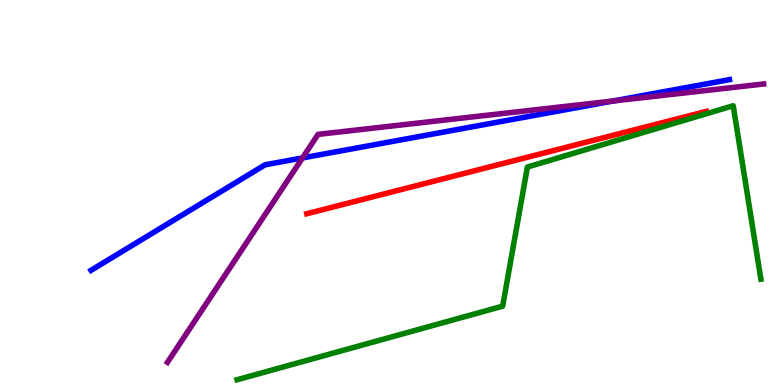[{'lines': ['blue', 'red'], 'intersections': []}, {'lines': ['green', 'red'], 'intersections': []}, {'lines': ['purple', 'red'], 'intersections': []}, {'lines': ['blue', 'green'], 'intersections': []}, {'lines': ['blue', 'purple'], 'intersections': [{'x': 3.9, 'y': 5.9}, {'x': 7.91, 'y': 7.38}]}, {'lines': ['green', 'purple'], 'intersections': []}]